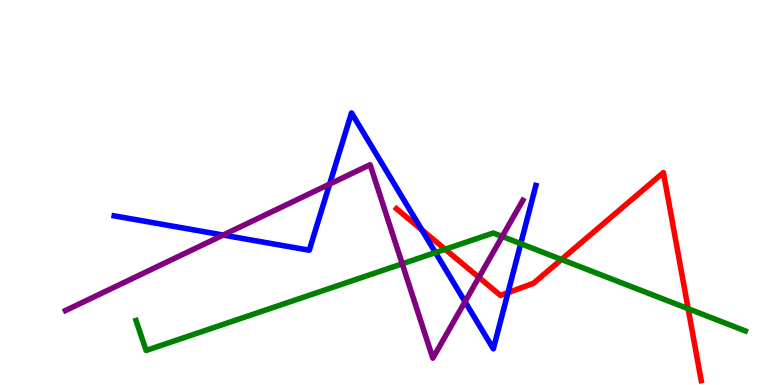[{'lines': ['blue', 'red'], 'intersections': [{'x': 5.44, 'y': 4.03}, {'x': 6.55, 'y': 2.4}]}, {'lines': ['green', 'red'], 'intersections': [{'x': 5.74, 'y': 3.53}, {'x': 7.24, 'y': 3.26}, {'x': 8.88, 'y': 1.98}]}, {'lines': ['purple', 'red'], 'intersections': [{'x': 6.18, 'y': 2.79}]}, {'lines': ['blue', 'green'], 'intersections': [{'x': 5.62, 'y': 3.44}, {'x': 6.72, 'y': 3.67}]}, {'lines': ['blue', 'purple'], 'intersections': [{'x': 2.88, 'y': 3.89}, {'x': 4.25, 'y': 5.22}, {'x': 6.0, 'y': 2.16}]}, {'lines': ['green', 'purple'], 'intersections': [{'x': 5.19, 'y': 3.15}, {'x': 6.48, 'y': 3.86}]}]